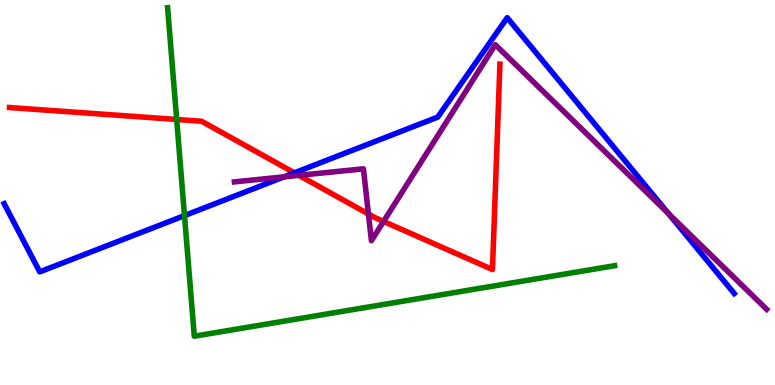[{'lines': ['blue', 'red'], 'intersections': [{'x': 3.8, 'y': 5.51}]}, {'lines': ['green', 'red'], 'intersections': [{'x': 2.28, 'y': 6.9}]}, {'lines': ['purple', 'red'], 'intersections': [{'x': 3.86, 'y': 5.45}, {'x': 4.75, 'y': 4.44}, {'x': 4.95, 'y': 4.25}]}, {'lines': ['blue', 'green'], 'intersections': [{'x': 2.38, 'y': 4.4}]}, {'lines': ['blue', 'purple'], 'intersections': [{'x': 3.67, 'y': 5.41}, {'x': 8.62, 'y': 4.45}]}, {'lines': ['green', 'purple'], 'intersections': []}]